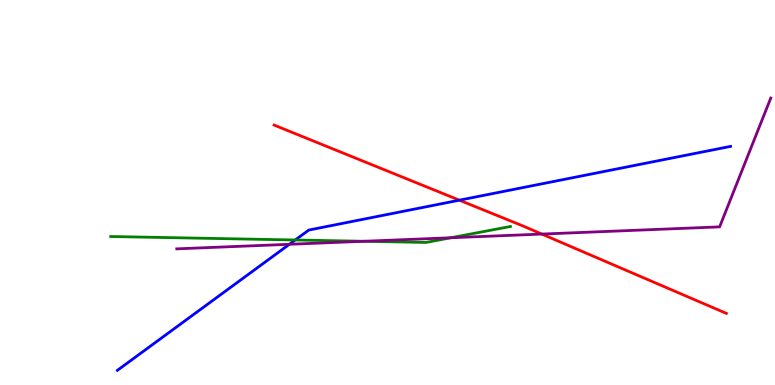[{'lines': ['blue', 'red'], 'intersections': [{'x': 5.93, 'y': 4.8}]}, {'lines': ['green', 'red'], 'intersections': []}, {'lines': ['purple', 'red'], 'intersections': [{'x': 6.99, 'y': 3.92}]}, {'lines': ['blue', 'green'], 'intersections': [{'x': 3.81, 'y': 3.77}]}, {'lines': ['blue', 'purple'], 'intersections': [{'x': 3.73, 'y': 3.65}]}, {'lines': ['green', 'purple'], 'intersections': [{'x': 4.7, 'y': 3.73}, {'x': 5.82, 'y': 3.82}]}]